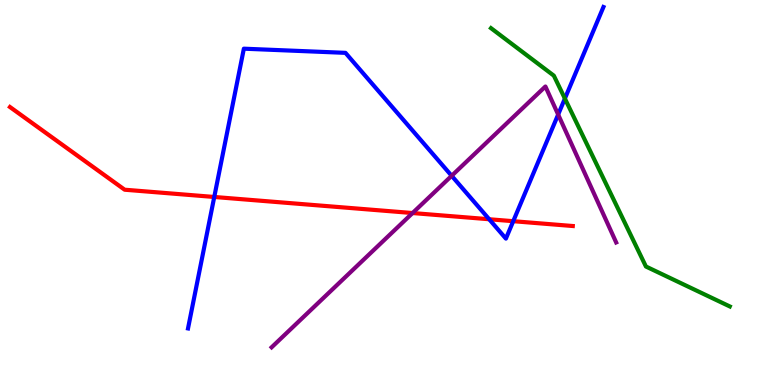[{'lines': ['blue', 'red'], 'intersections': [{'x': 2.76, 'y': 4.88}, {'x': 6.31, 'y': 4.31}, {'x': 6.62, 'y': 4.25}]}, {'lines': ['green', 'red'], 'intersections': []}, {'lines': ['purple', 'red'], 'intersections': [{'x': 5.32, 'y': 4.47}]}, {'lines': ['blue', 'green'], 'intersections': [{'x': 7.29, 'y': 7.44}]}, {'lines': ['blue', 'purple'], 'intersections': [{'x': 5.83, 'y': 5.43}, {'x': 7.2, 'y': 7.02}]}, {'lines': ['green', 'purple'], 'intersections': []}]